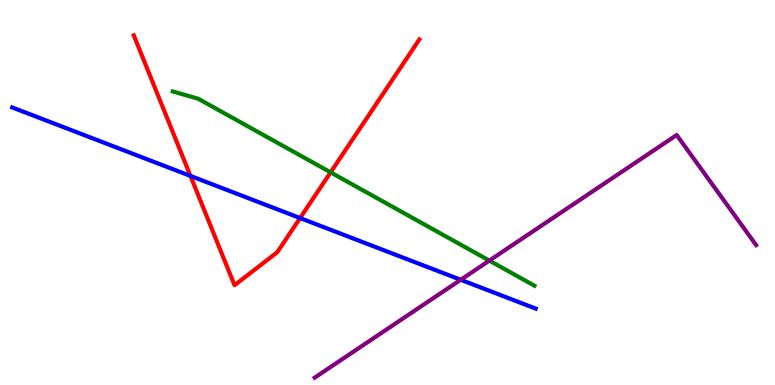[{'lines': ['blue', 'red'], 'intersections': [{'x': 2.46, 'y': 5.43}, {'x': 3.87, 'y': 4.34}]}, {'lines': ['green', 'red'], 'intersections': [{'x': 4.27, 'y': 5.52}]}, {'lines': ['purple', 'red'], 'intersections': []}, {'lines': ['blue', 'green'], 'intersections': []}, {'lines': ['blue', 'purple'], 'intersections': [{'x': 5.94, 'y': 2.73}]}, {'lines': ['green', 'purple'], 'intersections': [{'x': 6.31, 'y': 3.23}]}]